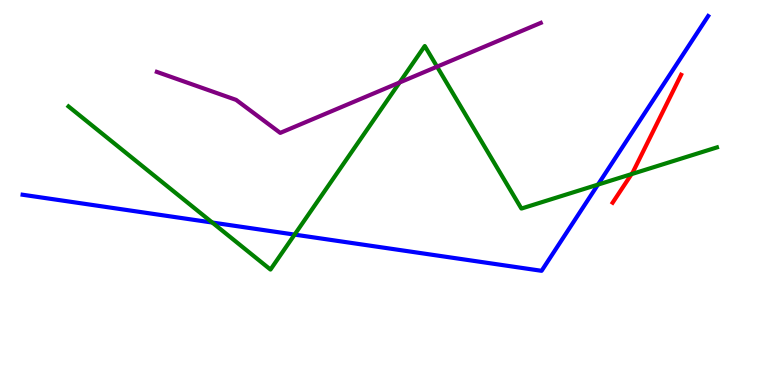[{'lines': ['blue', 'red'], 'intersections': []}, {'lines': ['green', 'red'], 'intersections': [{'x': 8.15, 'y': 5.48}]}, {'lines': ['purple', 'red'], 'intersections': []}, {'lines': ['blue', 'green'], 'intersections': [{'x': 2.74, 'y': 4.22}, {'x': 3.8, 'y': 3.91}, {'x': 7.72, 'y': 5.2}]}, {'lines': ['blue', 'purple'], 'intersections': []}, {'lines': ['green', 'purple'], 'intersections': [{'x': 5.16, 'y': 7.86}, {'x': 5.64, 'y': 8.27}]}]